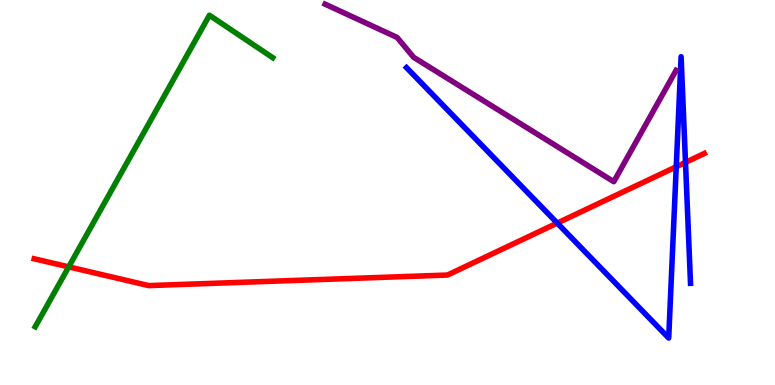[{'lines': ['blue', 'red'], 'intersections': [{'x': 7.19, 'y': 4.21}, {'x': 8.73, 'y': 5.67}, {'x': 8.85, 'y': 5.78}]}, {'lines': ['green', 'red'], 'intersections': [{'x': 0.887, 'y': 3.07}]}, {'lines': ['purple', 'red'], 'intersections': []}, {'lines': ['blue', 'green'], 'intersections': []}, {'lines': ['blue', 'purple'], 'intersections': []}, {'lines': ['green', 'purple'], 'intersections': []}]